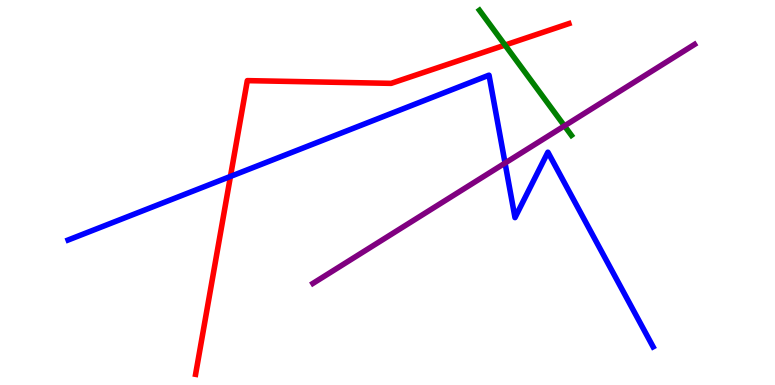[{'lines': ['blue', 'red'], 'intersections': [{'x': 2.97, 'y': 5.42}]}, {'lines': ['green', 'red'], 'intersections': [{'x': 6.52, 'y': 8.83}]}, {'lines': ['purple', 'red'], 'intersections': []}, {'lines': ['blue', 'green'], 'intersections': []}, {'lines': ['blue', 'purple'], 'intersections': [{'x': 6.52, 'y': 5.76}]}, {'lines': ['green', 'purple'], 'intersections': [{'x': 7.28, 'y': 6.73}]}]